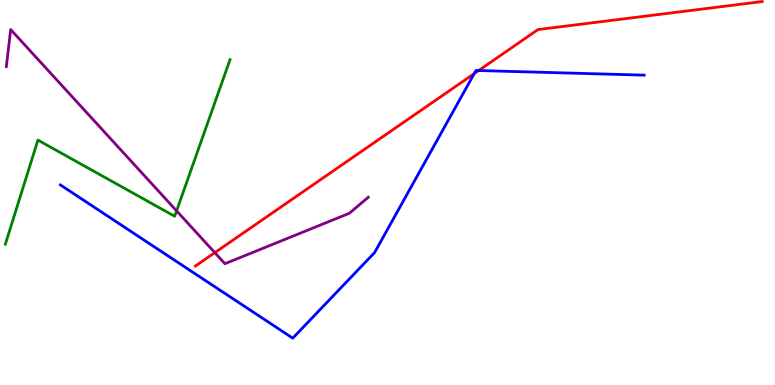[{'lines': ['blue', 'red'], 'intersections': [{'x': 6.12, 'y': 8.09}, {'x': 6.18, 'y': 8.17}]}, {'lines': ['green', 'red'], 'intersections': []}, {'lines': ['purple', 'red'], 'intersections': [{'x': 2.77, 'y': 3.44}]}, {'lines': ['blue', 'green'], 'intersections': []}, {'lines': ['blue', 'purple'], 'intersections': []}, {'lines': ['green', 'purple'], 'intersections': [{'x': 2.28, 'y': 4.52}]}]